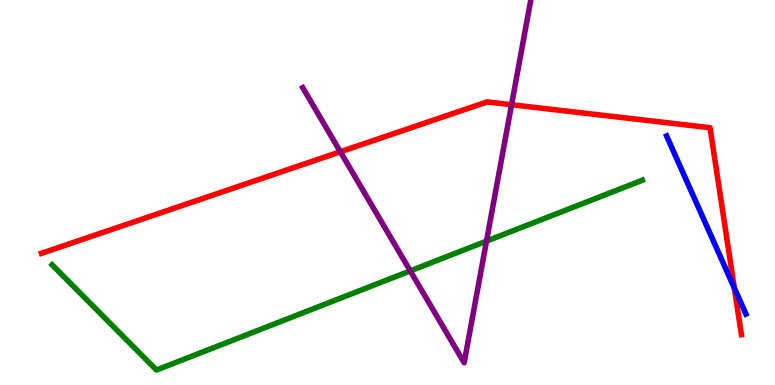[{'lines': ['blue', 'red'], 'intersections': [{'x': 9.48, 'y': 2.52}]}, {'lines': ['green', 'red'], 'intersections': []}, {'lines': ['purple', 'red'], 'intersections': [{'x': 4.39, 'y': 6.06}, {'x': 6.6, 'y': 7.28}]}, {'lines': ['blue', 'green'], 'intersections': []}, {'lines': ['blue', 'purple'], 'intersections': []}, {'lines': ['green', 'purple'], 'intersections': [{'x': 5.29, 'y': 2.96}, {'x': 6.28, 'y': 3.74}]}]